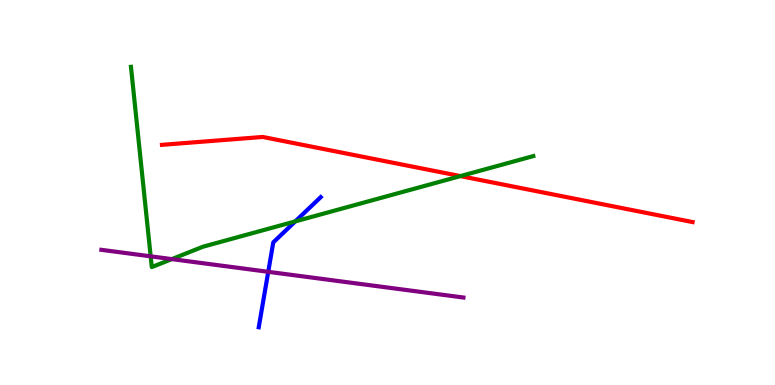[{'lines': ['blue', 'red'], 'intersections': []}, {'lines': ['green', 'red'], 'intersections': [{'x': 5.94, 'y': 5.43}]}, {'lines': ['purple', 'red'], 'intersections': []}, {'lines': ['blue', 'green'], 'intersections': [{'x': 3.81, 'y': 4.25}]}, {'lines': ['blue', 'purple'], 'intersections': [{'x': 3.46, 'y': 2.94}]}, {'lines': ['green', 'purple'], 'intersections': [{'x': 1.94, 'y': 3.34}, {'x': 2.22, 'y': 3.27}]}]